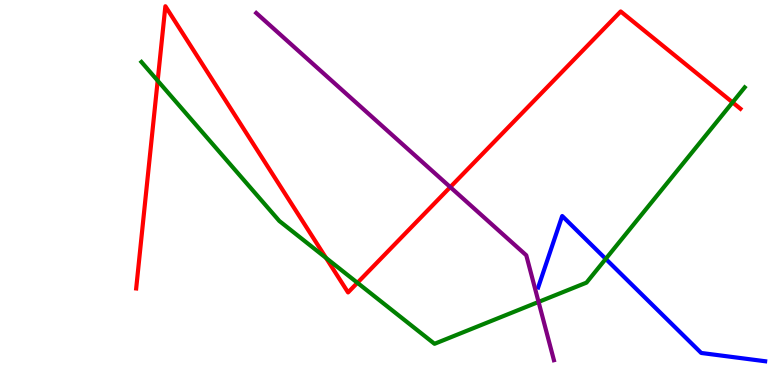[{'lines': ['blue', 'red'], 'intersections': []}, {'lines': ['green', 'red'], 'intersections': [{'x': 2.03, 'y': 7.9}, {'x': 4.21, 'y': 3.3}, {'x': 4.61, 'y': 2.65}, {'x': 9.45, 'y': 7.34}]}, {'lines': ['purple', 'red'], 'intersections': [{'x': 5.81, 'y': 5.14}]}, {'lines': ['blue', 'green'], 'intersections': [{'x': 7.82, 'y': 3.28}]}, {'lines': ['blue', 'purple'], 'intersections': []}, {'lines': ['green', 'purple'], 'intersections': [{'x': 6.95, 'y': 2.16}]}]